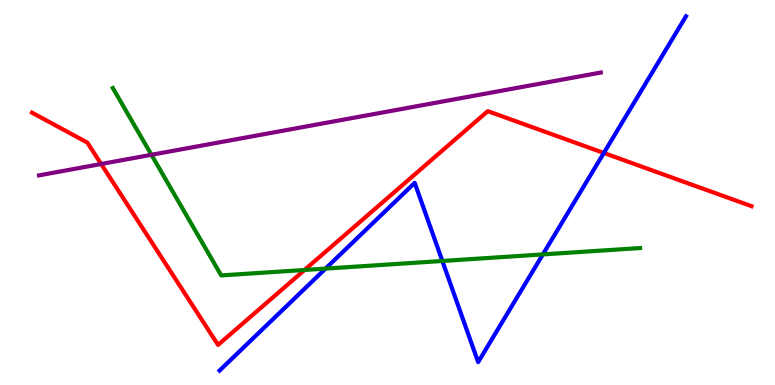[{'lines': ['blue', 'red'], 'intersections': [{'x': 7.79, 'y': 6.03}]}, {'lines': ['green', 'red'], 'intersections': [{'x': 3.93, 'y': 2.99}]}, {'lines': ['purple', 'red'], 'intersections': [{'x': 1.31, 'y': 5.74}]}, {'lines': ['blue', 'green'], 'intersections': [{'x': 4.2, 'y': 3.02}, {'x': 5.71, 'y': 3.22}, {'x': 7.0, 'y': 3.39}]}, {'lines': ['blue', 'purple'], 'intersections': []}, {'lines': ['green', 'purple'], 'intersections': [{'x': 1.95, 'y': 5.98}]}]